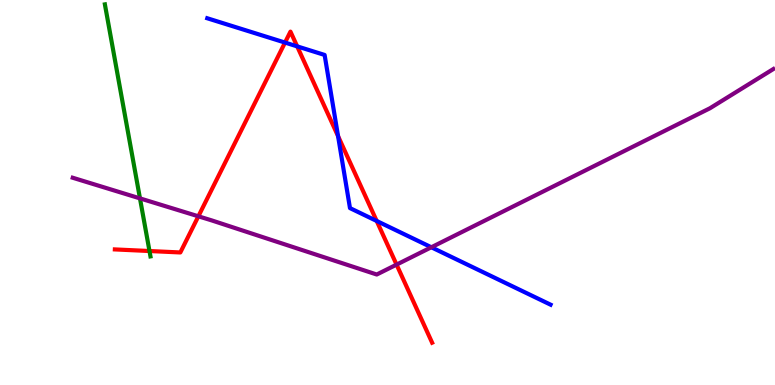[{'lines': ['blue', 'red'], 'intersections': [{'x': 3.68, 'y': 8.89}, {'x': 3.83, 'y': 8.8}, {'x': 4.36, 'y': 6.46}, {'x': 4.86, 'y': 4.26}]}, {'lines': ['green', 'red'], 'intersections': [{'x': 1.93, 'y': 3.48}]}, {'lines': ['purple', 'red'], 'intersections': [{'x': 2.56, 'y': 4.38}, {'x': 5.12, 'y': 3.13}]}, {'lines': ['blue', 'green'], 'intersections': []}, {'lines': ['blue', 'purple'], 'intersections': [{'x': 5.57, 'y': 3.58}]}, {'lines': ['green', 'purple'], 'intersections': [{'x': 1.81, 'y': 4.85}]}]